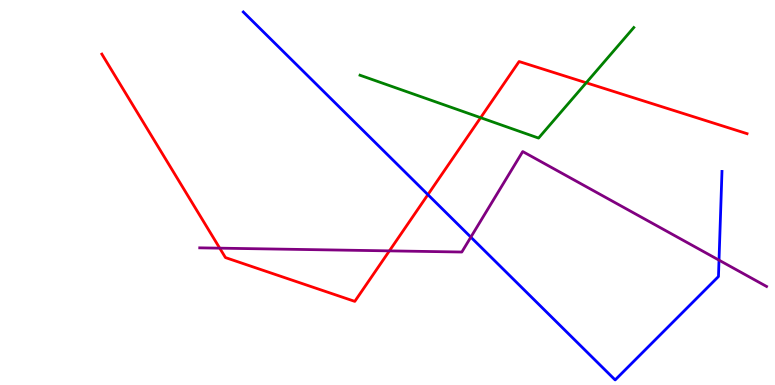[{'lines': ['blue', 'red'], 'intersections': [{'x': 5.52, 'y': 4.94}]}, {'lines': ['green', 'red'], 'intersections': [{'x': 6.2, 'y': 6.94}, {'x': 7.56, 'y': 7.85}]}, {'lines': ['purple', 'red'], 'intersections': [{'x': 2.84, 'y': 3.55}, {'x': 5.02, 'y': 3.48}]}, {'lines': ['blue', 'green'], 'intersections': []}, {'lines': ['blue', 'purple'], 'intersections': [{'x': 6.08, 'y': 3.84}, {'x': 9.28, 'y': 3.24}]}, {'lines': ['green', 'purple'], 'intersections': []}]